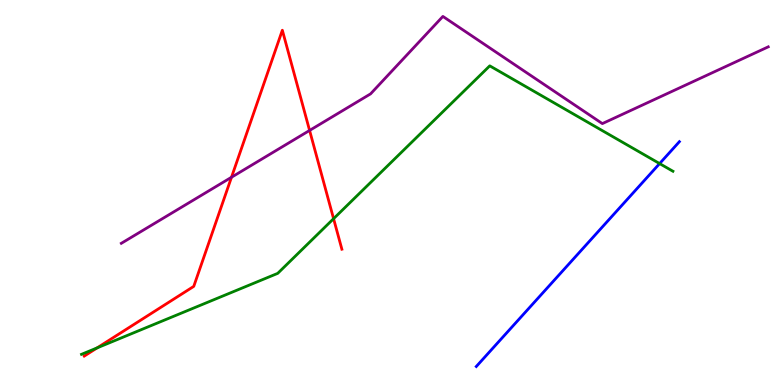[{'lines': ['blue', 'red'], 'intersections': []}, {'lines': ['green', 'red'], 'intersections': [{'x': 1.25, 'y': 0.964}, {'x': 4.3, 'y': 4.32}]}, {'lines': ['purple', 'red'], 'intersections': [{'x': 2.99, 'y': 5.4}, {'x': 3.99, 'y': 6.61}]}, {'lines': ['blue', 'green'], 'intersections': [{'x': 8.51, 'y': 5.75}]}, {'lines': ['blue', 'purple'], 'intersections': []}, {'lines': ['green', 'purple'], 'intersections': []}]